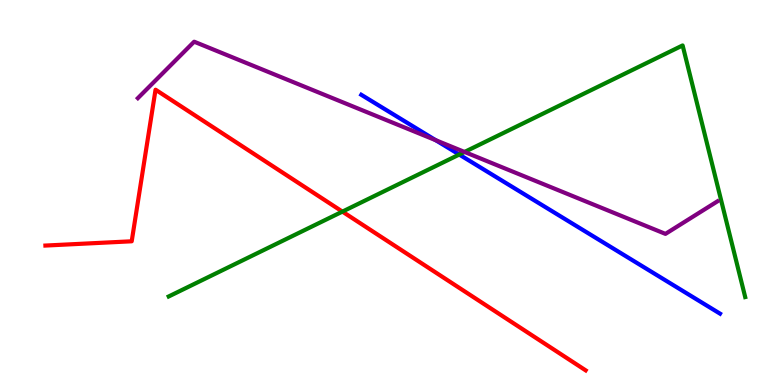[{'lines': ['blue', 'red'], 'intersections': []}, {'lines': ['green', 'red'], 'intersections': [{'x': 4.42, 'y': 4.5}]}, {'lines': ['purple', 'red'], 'intersections': []}, {'lines': ['blue', 'green'], 'intersections': [{'x': 5.93, 'y': 5.99}]}, {'lines': ['blue', 'purple'], 'intersections': [{'x': 5.62, 'y': 6.36}]}, {'lines': ['green', 'purple'], 'intersections': [{'x': 5.99, 'y': 6.05}]}]